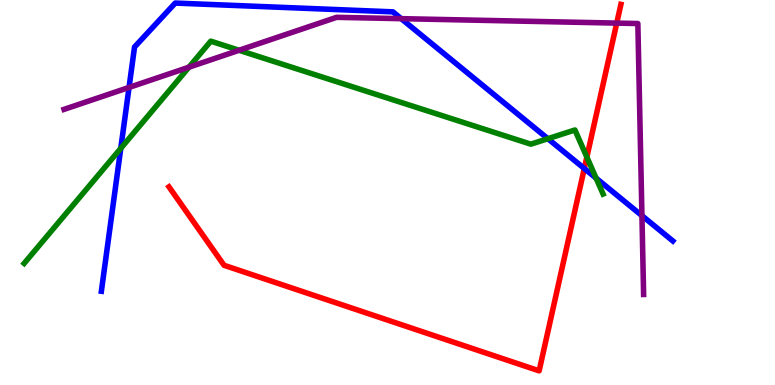[{'lines': ['blue', 'red'], 'intersections': [{'x': 7.54, 'y': 5.62}]}, {'lines': ['green', 'red'], 'intersections': [{'x': 7.57, 'y': 5.92}]}, {'lines': ['purple', 'red'], 'intersections': [{'x': 7.96, 'y': 9.4}]}, {'lines': ['blue', 'green'], 'intersections': [{'x': 1.56, 'y': 6.15}, {'x': 7.07, 'y': 6.4}, {'x': 7.69, 'y': 5.37}]}, {'lines': ['blue', 'purple'], 'intersections': [{'x': 1.67, 'y': 7.73}, {'x': 5.18, 'y': 9.52}, {'x': 8.28, 'y': 4.4}]}, {'lines': ['green', 'purple'], 'intersections': [{'x': 2.44, 'y': 8.25}, {'x': 3.08, 'y': 8.69}]}]